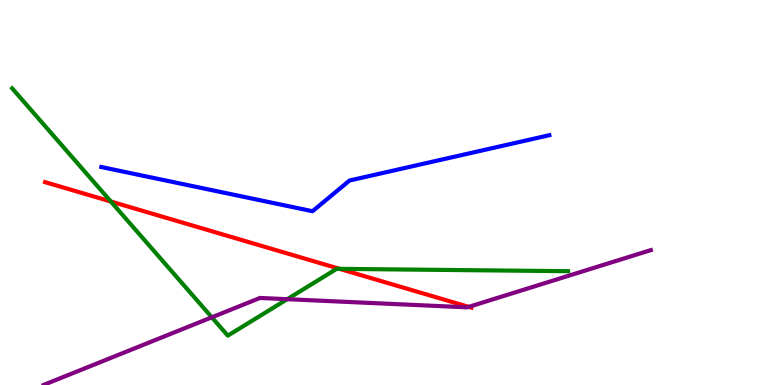[{'lines': ['blue', 'red'], 'intersections': []}, {'lines': ['green', 'red'], 'intersections': [{'x': 1.43, 'y': 4.77}, {'x': 4.38, 'y': 3.02}]}, {'lines': ['purple', 'red'], 'intersections': [{'x': 6.05, 'y': 2.03}]}, {'lines': ['blue', 'green'], 'intersections': []}, {'lines': ['blue', 'purple'], 'intersections': []}, {'lines': ['green', 'purple'], 'intersections': [{'x': 2.73, 'y': 1.76}, {'x': 3.71, 'y': 2.23}]}]